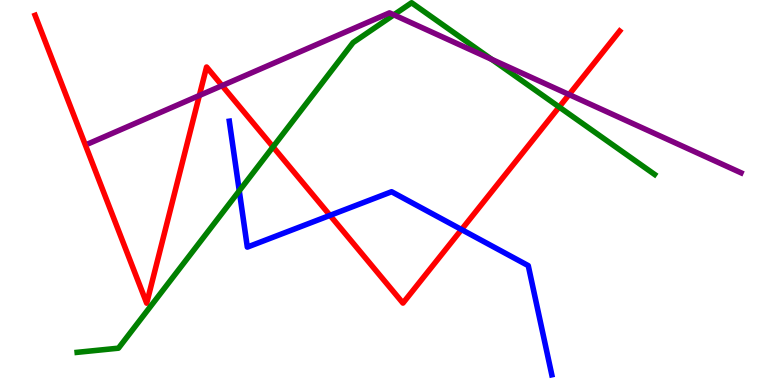[{'lines': ['blue', 'red'], 'intersections': [{'x': 4.26, 'y': 4.41}, {'x': 5.96, 'y': 4.04}]}, {'lines': ['green', 'red'], 'intersections': [{'x': 3.52, 'y': 6.19}, {'x': 7.21, 'y': 7.22}]}, {'lines': ['purple', 'red'], 'intersections': [{'x': 2.57, 'y': 7.52}, {'x': 2.87, 'y': 7.78}, {'x': 7.34, 'y': 7.54}]}, {'lines': ['blue', 'green'], 'intersections': [{'x': 3.09, 'y': 5.04}]}, {'lines': ['blue', 'purple'], 'intersections': []}, {'lines': ['green', 'purple'], 'intersections': [{'x': 5.08, 'y': 9.61}, {'x': 6.34, 'y': 8.46}]}]